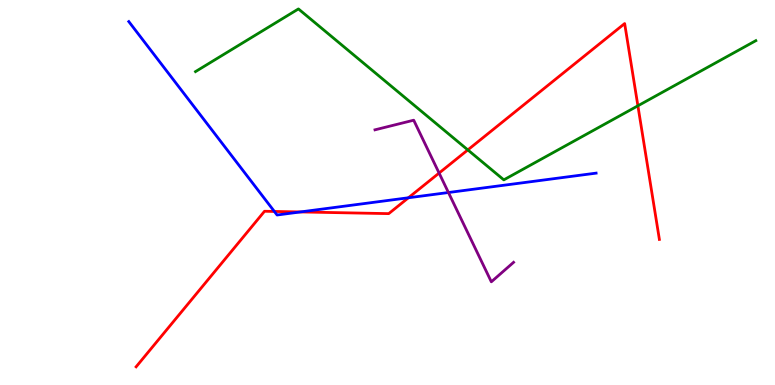[{'lines': ['blue', 'red'], 'intersections': [{'x': 3.54, 'y': 4.51}, {'x': 3.88, 'y': 4.49}, {'x': 5.27, 'y': 4.86}]}, {'lines': ['green', 'red'], 'intersections': [{'x': 6.04, 'y': 6.11}, {'x': 8.23, 'y': 7.25}]}, {'lines': ['purple', 'red'], 'intersections': [{'x': 5.67, 'y': 5.5}]}, {'lines': ['blue', 'green'], 'intersections': []}, {'lines': ['blue', 'purple'], 'intersections': [{'x': 5.79, 'y': 5.0}]}, {'lines': ['green', 'purple'], 'intersections': []}]